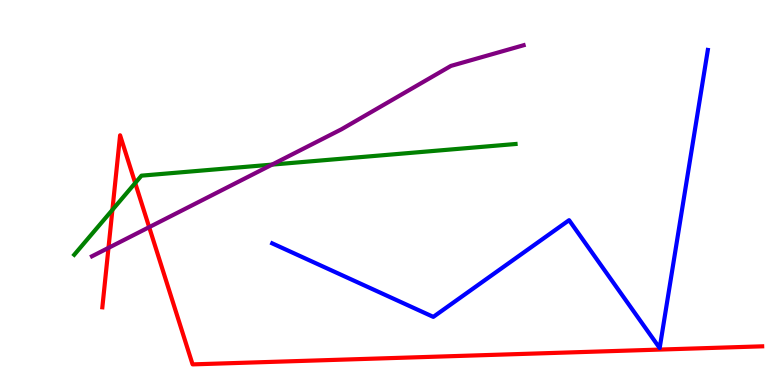[{'lines': ['blue', 'red'], 'intersections': []}, {'lines': ['green', 'red'], 'intersections': [{'x': 1.45, 'y': 4.55}, {'x': 1.74, 'y': 5.25}]}, {'lines': ['purple', 'red'], 'intersections': [{'x': 1.4, 'y': 3.56}, {'x': 1.92, 'y': 4.1}]}, {'lines': ['blue', 'green'], 'intersections': []}, {'lines': ['blue', 'purple'], 'intersections': []}, {'lines': ['green', 'purple'], 'intersections': [{'x': 3.51, 'y': 5.72}]}]